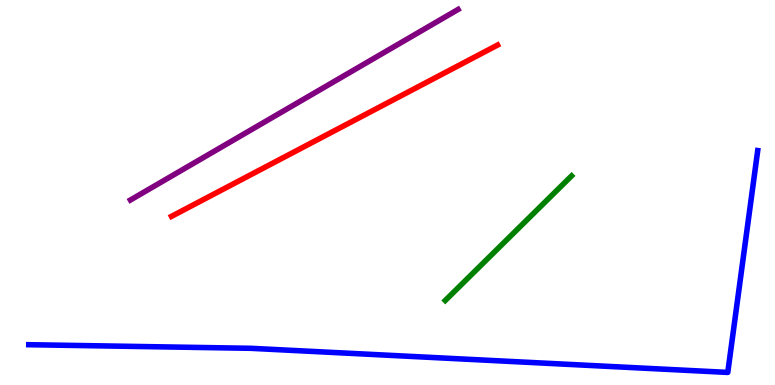[{'lines': ['blue', 'red'], 'intersections': []}, {'lines': ['green', 'red'], 'intersections': []}, {'lines': ['purple', 'red'], 'intersections': []}, {'lines': ['blue', 'green'], 'intersections': []}, {'lines': ['blue', 'purple'], 'intersections': []}, {'lines': ['green', 'purple'], 'intersections': []}]